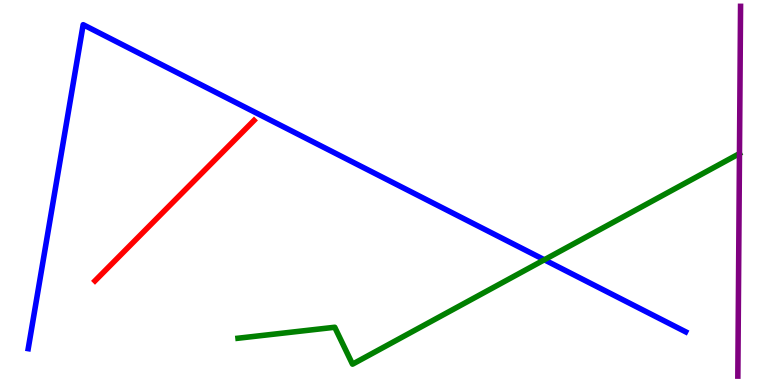[{'lines': ['blue', 'red'], 'intersections': []}, {'lines': ['green', 'red'], 'intersections': []}, {'lines': ['purple', 'red'], 'intersections': []}, {'lines': ['blue', 'green'], 'intersections': [{'x': 7.02, 'y': 3.25}]}, {'lines': ['blue', 'purple'], 'intersections': []}, {'lines': ['green', 'purple'], 'intersections': [{'x': 9.54, 'y': 6.01}]}]